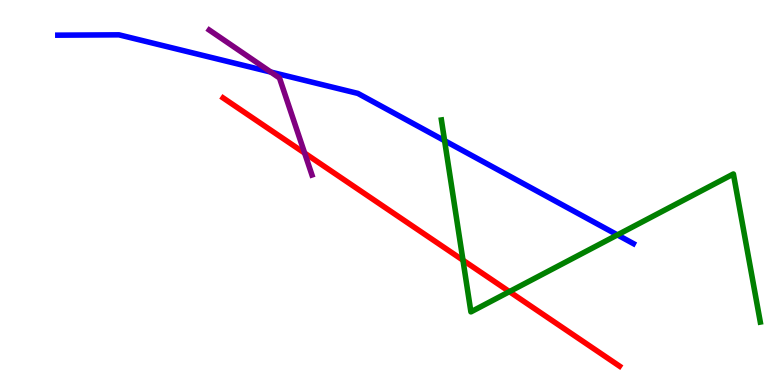[{'lines': ['blue', 'red'], 'intersections': []}, {'lines': ['green', 'red'], 'intersections': [{'x': 5.97, 'y': 3.24}, {'x': 6.57, 'y': 2.43}]}, {'lines': ['purple', 'red'], 'intersections': [{'x': 3.93, 'y': 6.02}]}, {'lines': ['blue', 'green'], 'intersections': [{'x': 5.74, 'y': 6.35}, {'x': 7.97, 'y': 3.9}]}, {'lines': ['blue', 'purple'], 'intersections': [{'x': 3.49, 'y': 8.13}]}, {'lines': ['green', 'purple'], 'intersections': []}]